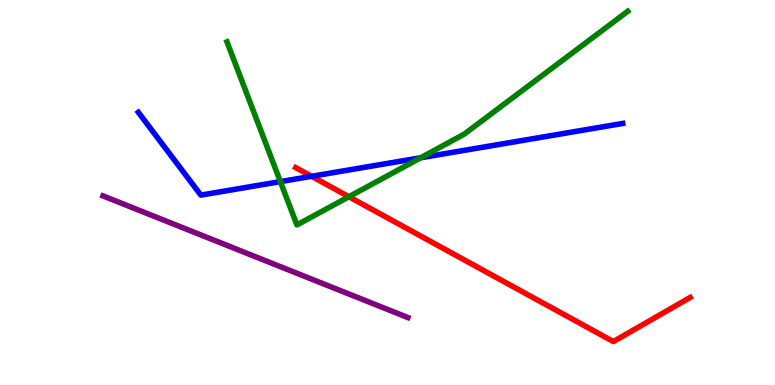[{'lines': ['blue', 'red'], 'intersections': [{'x': 4.02, 'y': 5.42}]}, {'lines': ['green', 'red'], 'intersections': [{'x': 4.5, 'y': 4.89}]}, {'lines': ['purple', 'red'], 'intersections': []}, {'lines': ['blue', 'green'], 'intersections': [{'x': 3.62, 'y': 5.28}, {'x': 5.43, 'y': 5.9}]}, {'lines': ['blue', 'purple'], 'intersections': []}, {'lines': ['green', 'purple'], 'intersections': []}]